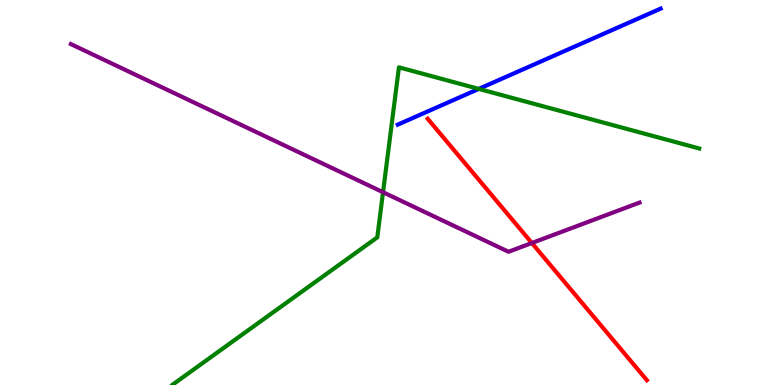[{'lines': ['blue', 'red'], 'intersections': []}, {'lines': ['green', 'red'], 'intersections': []}, {'lines': ['purple', 'red'], 'intersections': [{'x': 6.86, 'y': 3.69}]}, {'lines': ['blue', 'green'], 'intersections': [{'x': 6.18, 'y': 7.69}]}, {'lines': ['blue', 'purple'], 'intersections': []}, {'lines': ['green', 'purple'], 'intersections': [{'x': 4.94, 'y': 5.01}]}]